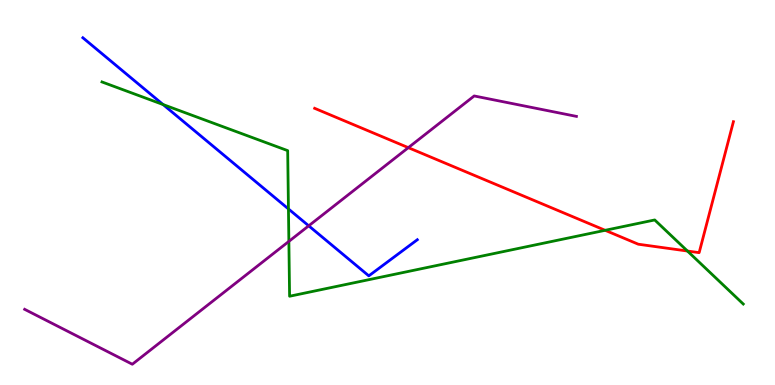[{'lines': ['blue', 'red'], 'intersections': []}, {'lines': ['green', 'red'], 'intersections': [{'x': 7.81, 'y': 4.02}, {'x': 8.87, 'y': 3.48}]}, {'lines': ['purple', 'red'], 'intersections': [{'x': 5.27, 'y': 6.16}]}, {'lines': ['blue', 'green'], 'intersections': [{'x': 2.1, 'y': 7.28}, {'x': 3.72, 'y': 4.57}]}, {'lines': ['blue', 'purple'], 'intersections': [{'x': 3.98, 'y': 4.13}]}, {'lines': ['green', 'purple'], 'intersections': [{'x': 3.73, 'y': 3.73}]}]